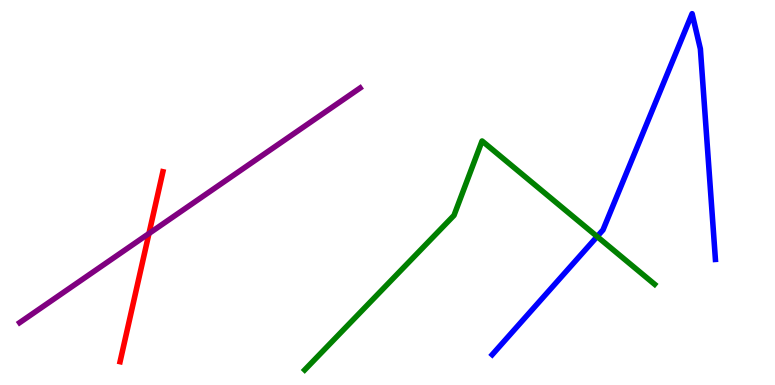[{'lines': ['blue', 'red'], 'intersections': []}, {'lines': ['green', 'red'], 'intersections': []}, {'lines': ['purple', 'red'], 'intersections': [{'x': 1.92, 'y': 3.93}]}, {'lines': ['blue', 'green'], 'intersections': [{'x': 7.71, 'y': 3.86}]}, {'lines': ['blue', 'purple'], 'intersections': []}, {'lines': ['green', 'purple'], 'intersections': []}]